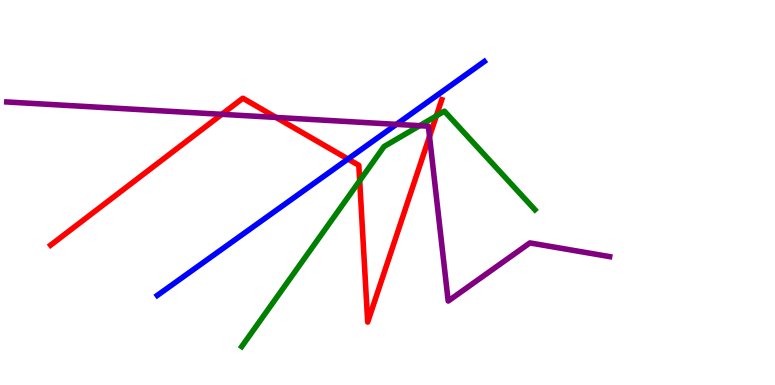[{'lines': ['blue', 'red'], 'intersections': [{'x': 4.49, 'y': 5.87}]}, {'lines': ['green', 'red'], 'intersections': [{'x': 4.64, 'y': 5.31}, {'x': 5.63, 'y': 6.99}]}, {'lines': ['purple', 'red'], 'intersections': [{'x': 2.86, 'y': 7.03}, {'x': 3.56, 'y': 6.95}, {'x': 5.54, 'y': 6.46}]}, {'lines': ['blue', 'green'], 'intersections': []}, {'lines': ['blue', 'purple'], 'intersections': [{'x': 5.12, 'y': 6.77}]}, {'lines': ['green', 'purple'], 'intersections': [{'x': 5.41, 'y': 6.74}]}]